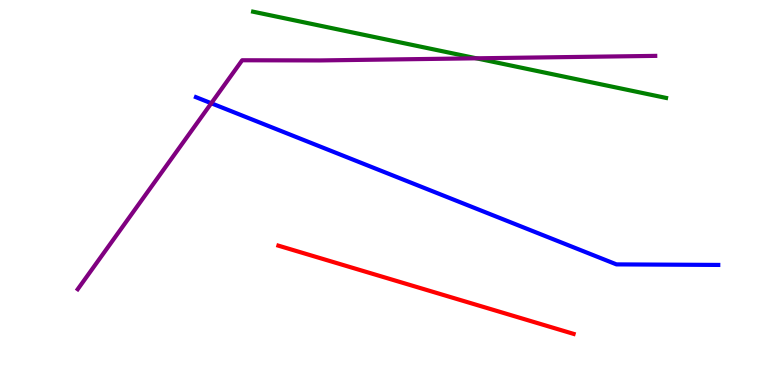[{'lines': ['blue', 'red'], 'intersections': []}, {'lines': ['green', 'red'], 'intersections': []}, {'lines': ['purple', 'red'], 'intersections': []}, {'lines': ['blue', 'green'], 'intersections': []}, {'lines': ['blue', 'purple'], 'intersections': [{'x': 2.73, 'y': 7.32}]}, {'lines': ['green', 'purple'], 'intersections': [{'x': 6.15, 'y': 8.49}]}]